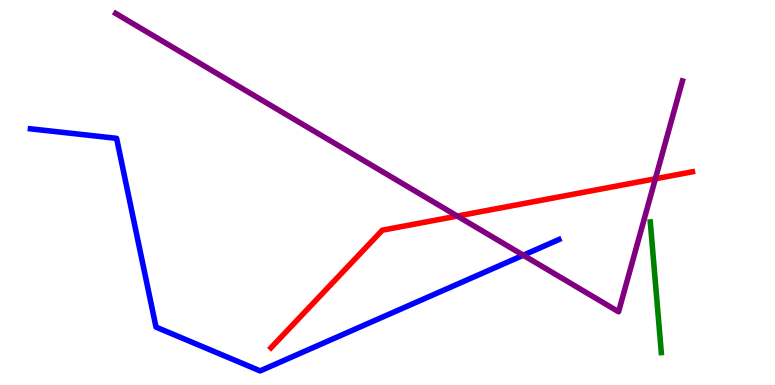[{'lines': ['blue', 'red'], 'intersections': []}, {'lines': ['green', 'red'], 'intersections': []}, {'lines': ['purple', 'red'], 'intersections': [{'x': 5.9, 'y': 4.39}, {'x': 8.46, 'y': 5.36}]}, {'lines': ['blue', 'green'], 'intersections': []}, {'lines': ['blue', 'purple'], 'intersections': [{'x': 6.75, 'y': 3.37}]}, {'lines': ['green', 'purple'], 'intersections': []}]